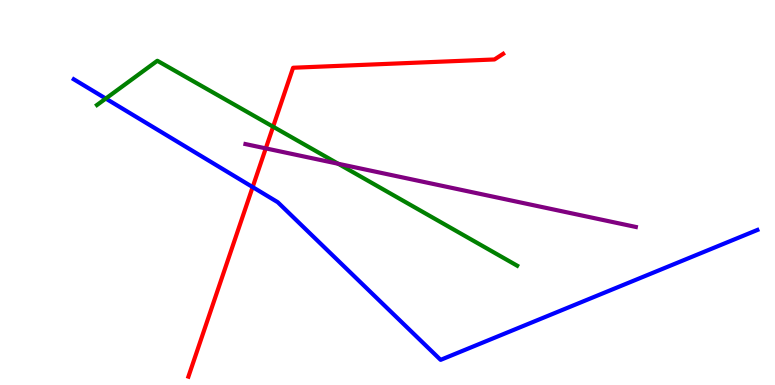[{'lines': ['blue', 'red'], 'intersections': [{'x': 3.26, 'y': 5.14}]}, {'lines': ['green', 'red'], 'intersections': [{'x': 3.52, 'y': 6.71}]}, {'lines': ['purple', 'red'], 'intersections': [{'x': 3.43, 'y': 6.15}]}, {'lines': ['blue', 'green'], 'intersections': [{'x': 1.36, 'y': 7.44}]}, {'lines': ['blue', 'purple'], 'intersections': []}, {'lines': ['green', 'purple'], 'intersections': [{'x': 4.36, 'y': 5.75}]}]